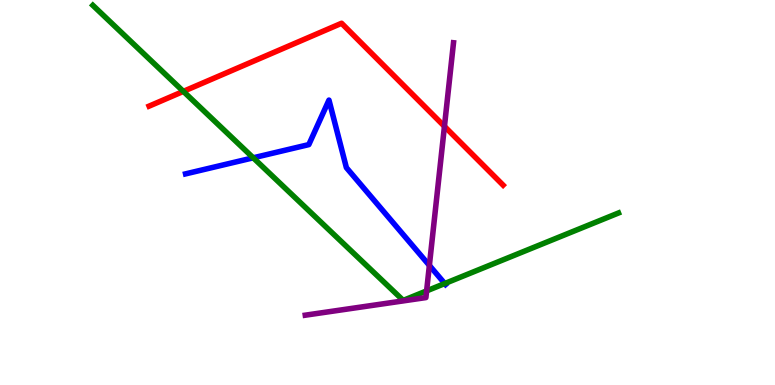[{'lines': ['blue', 'red'], 'intersections': []}, {'lines': ['green', 'red'], 'intersections': [{'x': 2.37, 'y': 7.63}]}, {'lines': ['purple', 'red'], 'intersections': [{'x': 5.73, 'y': 6.72}]}, {'lines': ['blue', 'green'], 'intersections': [{'x': 3.27, 'y': 5.9}, {'x': 5.74, 'y': 2.64}]}, {'lines': ['blue', 'purple'], 'intersections': [{'x': 5.54, 'y': 3.11}]}, {'lines': ['green', 'purple'], 'intersections': [{'x': 5.5, 'y': 2.44}]}]